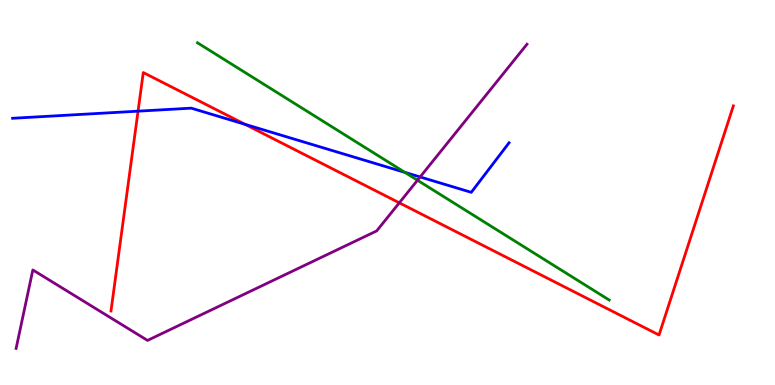[{'lines': ['blue', 'red'], 'intersections': [{'x': 1.78, 'y': 7.11}, {'x': 3.16, 'y': 6.77}]}, {'lines': ['green', 'red'], 'intersections': []}, {'lines': ['purple', 'red'], 'intersections': [{'x': 5.15, 'y': 4.73}]}, {'lines': ['blue', 'green'], 'intersections': [{'x': 5.22, 'y': 5.52}]}, {'lines': ['blue', 'purple'], 'intersections': [{'x': 5.42, 'y': 5.4}]}, {'lines': ['green', 'purple'], 'intersections': [{'x': 5.39, 'y': 5.32}]}]